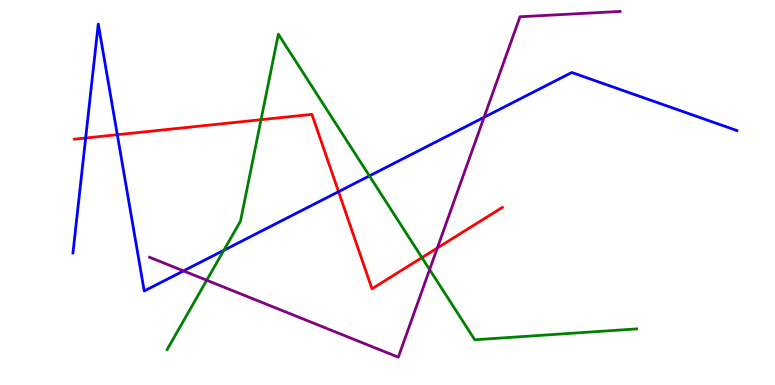[{'lines': ['blue', 'red'], 'intersections': [{'x': 1.11, 'y': 6.42}, {'x': 1.51, 'y': 6.5}, {'x': 4.37, 'y': 5.02}]}, {'lines': ['green', 'red'], 'intersections': [{'x': 3.37, 'y': 6.89}, {'x': 5.44, 'y': 3.31}]}, {'lines': ['purple', 'red'], 'intersections': [{'x': 5.64, 'y': 3.56}]}, {'lines': ['blue', 'green'], 'intersections': [{'x': 2.89, 'y': 3.5}, {'x': 4.77, 'y': 5.43}]}, {'lines': ['blue', 'purple'], 'intersections': [{'x': 2.37, 'y': 2.96}, {'x': 6.25, 'y': 6.95}]}, {'lines': ['green', 'purple'], 'intersections': [{'x': 2.67, 'y': 2.72}, {'x': 5.54, 'y': 3.0}]}]